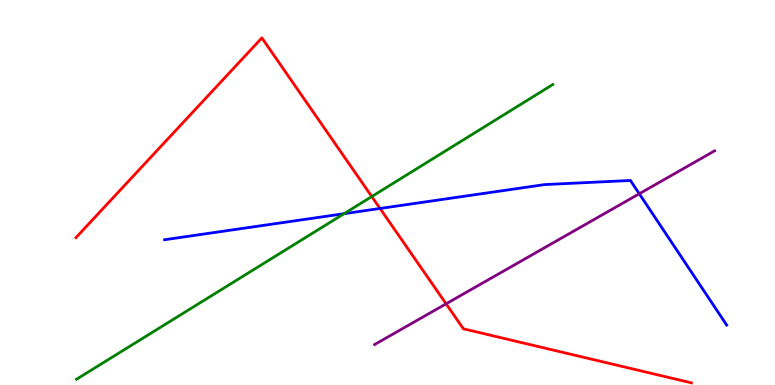[{'lines': ['blue', 'red'], 'intersections': [{'x': 4.9, 'y': 4.59}]}, {'lines': ['green', 'red'], 'intersections': [{'x': 4.8, 'y': 4.89}]}, {'lines': ['purple', 'red'], 'intersections': [{'x': 5.76, 'y': 2.11}]}, {'lines': ['blue', 'green'], 'intersections': [{'x': 4.44, 'y': 4.45}]}, {'lines': ['blue', 'purple'], 'intersections': [{'x': 8.25, 'y': 4.97}]}, {'lines': ['green', 'purple'], 'intersections': []}]